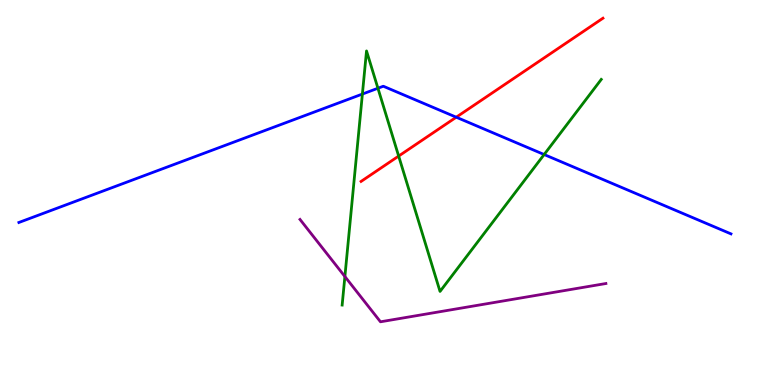[{'lines': ['blue', 'red'], 'intersections': [{'x': 5.89, 'y': 6.96}]}, {'lines': ['green', 'red'], 'intersections': [{'x': 5.14, 'y': 5.95}]}, {'lines': ['purple', 'red'], 'intersections': []}, {'lines': ['blue', 'green'], 'intersections': [{'x': 4.68, 'y': 7.56}, {'x': 4.88, 'y': 7.71}, {'x': 7.02, 'y': 5.99}]}, {'lines': ['blue', 'purple'], 'intersections': []}, {'lines': ['green', 'purple'], 'intersections': [{'x': 4.45, 'y': 2.82}]}]